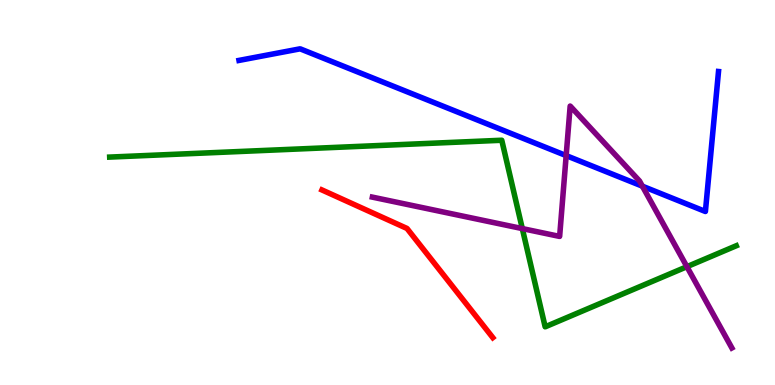[{'lines': ['blue', 'red'], 'intersections': []}, {'lines': ['green', 'red'], 'intersections': []}, {'lines': ['purple', 'red'], 'intersections': []}, {'lines': ['blue', 'green'], 'intersections': []}, {'lines': ['blue', 'purple'], 'intersections': [{'x': 7.31, 'y': 5.96}, {'x': 8.29, 'y': 5.16}]}, {'lines': ['green', 'purple'], 'intersections': [{'x': 6.74, 'y': 4.06}, {'x': 8.86, 'y': 3.07}]}]